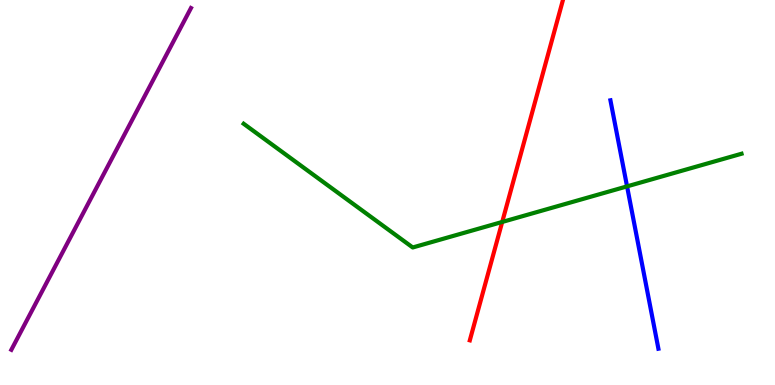[{'lines': ['blue', 'red'], 'intersections': []}, {'lines': ['green', 'red'], 'intersections': [{'x': 6.48, 'y': 4.23}]}, {'lines': ['purple', 'red'], 'intersections': []}, {'lines': ['blue', 'green'], 'intersections': [{'x': 8.09, 'y': 5.16}]}, {'lines': ['blue', 'purple'], 'intersections': []}, {'lines': ['green', 'purple'], 'intersections': []}]